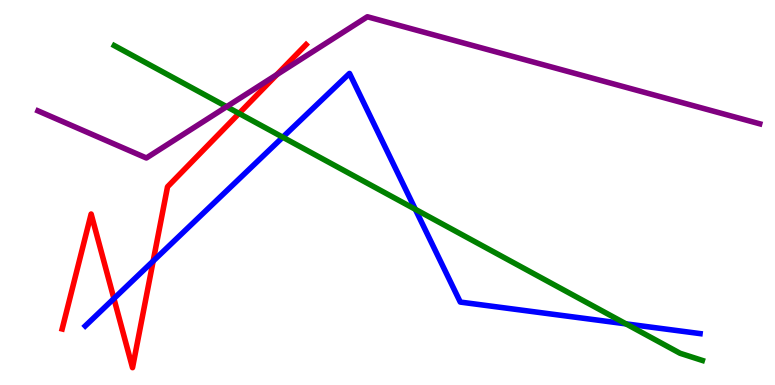[{'lines': ['blue', 'red'], 'intersections': [{'x': 1.47, 'y': 2.24}, {'x': 1.98, 'y': 3.22}]}, {'lines': ['green', 'red'], 'intersections': [{'x': 3.08, 'y': 7.05}]}, {'lines': ['purple', 'red'], 'intersections': [{'x': 3.57, 'y': 8.06}]}, {'lines': ['blue', 'green'], 'intersections': [{'x': 3.65, 'y': 6.44}, {'x': 5.36, 'y': 4.56}, {'x': 8.08, 'y': 1.59}]}, {'lines': ['blue', 'purple'], 'intersections': []}, {'lines': ['green', 'purple'], 'intersections': [{'x': 2.92, 'y': 7.23}]}]